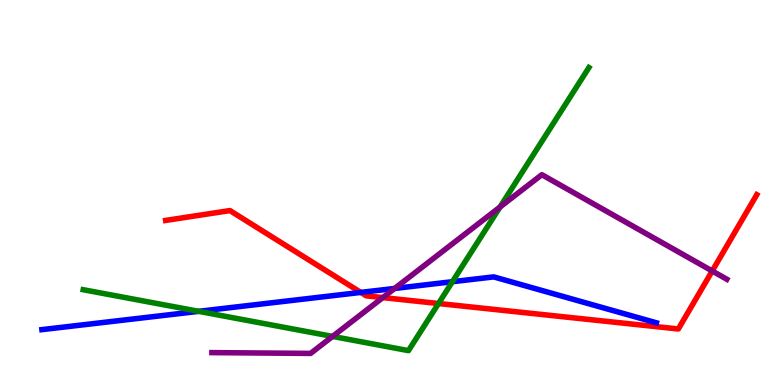[{'lines': ['blue', 'red'], 'intersections': [{'x': 4.66, 'y': 2.41}]}, {'lines': ['green', 'red'], 'intersections': [{'x': 5.66, 'y': 2.12}]}, {'lines': ['purple', 'red'], 'intersections': [{'x': 4.94, 'y': 2.27}, {'x': 9.19, 'y': 2.96}]}, {'lines': ['blue', 'green'], 'intersections': [{'x': 2.56, 'y': 1.91}, {'x': 5.84, 'y': 2.68}]}, {'lines': ['blue', 'purple'], 'intersections': [{'x': 5.09, 'y': 2.51}]}, {'lines': ['green', 'purple'], 'intersections': [{'x': 4.29, 'y': 1.26}, {'x': 6.45, 'y': 4.62}]}]